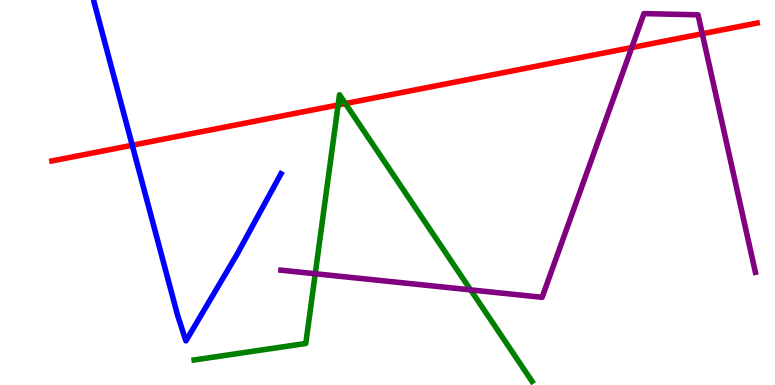[{'lines': ['blue', 'red'], 'intersections': [{'x': 1.71, 'y': 6.23}]}, {'lines': ['green', 'red'], 'intersections': [{'x': 4.36, 'y': 7.27}, {'x': 4.46, 'y': 7.31}]}, {'lines': ['purple', 'red'], 'intersections': [{'x': 8.15, 'y': 8.76}, {'x': 9.06, 'y': 9.12}]}, {'lines': ['blue', 'green'], 'intersections': []}, {'lines': ['blue', 'purple'], 'intersections': []}, {'lines': ['green', 'purple'], 'intersections': [{'x': 4.07, 'y': 2.89}, {'x': 6.07, 'y': 2.47}]}]